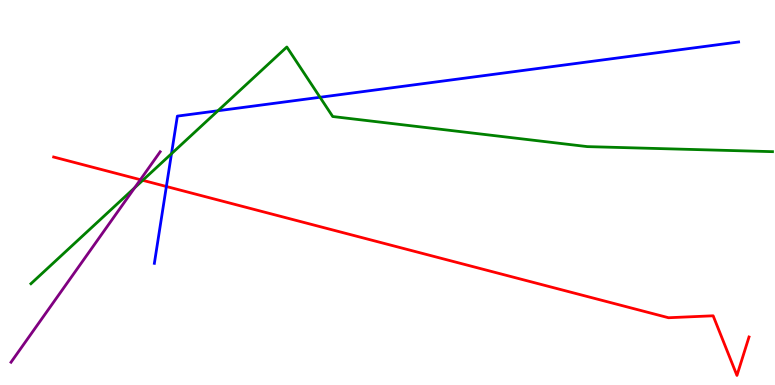[{'lines': ['blue', 'red'], 'intersections': [{'x': 2.15, 'y': 5.16}]}, {'lines': ['green', 'red'], 'intersections': [{'x': 1.84, 'y': 5.32}]}, {'lines': ['purple', 'red'], 'intersections': [{'x': 1.81, 'y': 5.33}]}, {'lines': ['blue', 'green'], 'intersections': [{'x': 2.21, 'y': 6.01}, {'x': 2.81, 'y': 7.12}, {'x': 4.13, 'y': 7.47}]}, {'lines': ['blue', 'purple'], 'intersections': []}, {'lines': ['green', 'purple'], 'intersections': [{'x': 1.74, 'y': 5.12}]}]